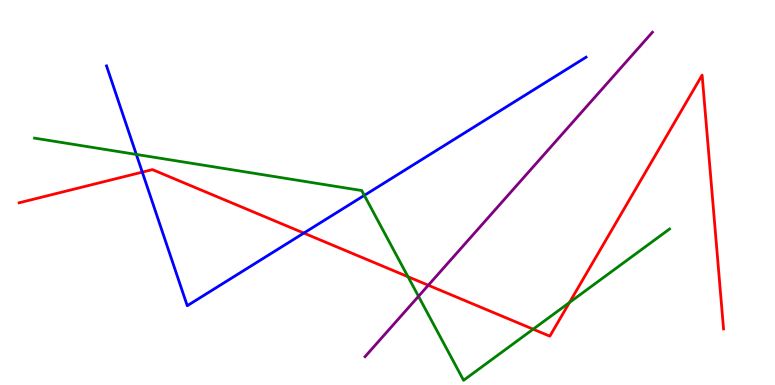[{'lines': ['blue', 'red'], 'intersections': [{'x': 1.84, 'y': 5.53}, {'x': 3.92, 'y': 3.95}]}, {'lines': ['green', 'red'], 'intersections': [{'x': 5.26, 'y': 2.81}, {'x': 6.88, 'y': 1.45}, {'x': 7.35, 'y': 2.14}]}, {'lines': ['purple', 'red'], 'intersections': [{'x': 5.53, 'y': 2.59}]}, {'lines': ['blue', 'green'], 'intersections': [{'x': 1.76, 'y': 5.99}, {'x': 4.7, 'y': 4.93}]}, {'lines': ['blue', 'purple'], 'intersections': []}, {'lines': ['green', 'purple'], 'intersections': [{'x': 5.4, 'y': 2.3}]}]